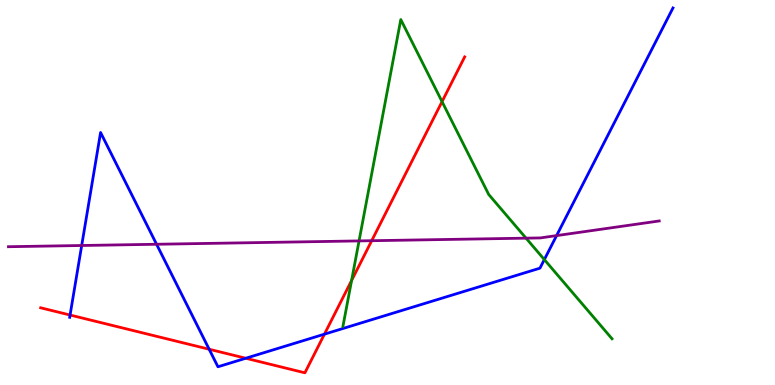[{'lines': ['blue', 'red'], 'intersections': [{'x': 0.904, 'y': 1.82}, {'x': 2.7, 'y': 0.929}, {'x': 3.17, 'y': 0.695}, {'x': 4.19, 'y': 1.32}]}, {'lines': ['green', 'red'], 'intersections': [{'x': 4.54, 'y': 2.71}, {'x': 5.7, 'y': 7.36}]}, {'lines': ['purple', 'red'], 'intersections': [{'x': 4.8, 'y': 3.75}]}, {'lines': ['blue', 'green'], 'intersections': [{'x': 7.02, 'y': 3.26}]}, {'lines': ['blue', 'purple'], 'intersections': [{'x': 1.05, 'y': 3.62}, {'x': 2.02, 'y': 3.66}, {'x': 7.18, 'y': 3.88}]}, {'lines': ['green', 'purple'], 'intersections': [{'x': 4.63, 'y': 3.74}, {'x': 6.79, 'y': 3.81}]}]